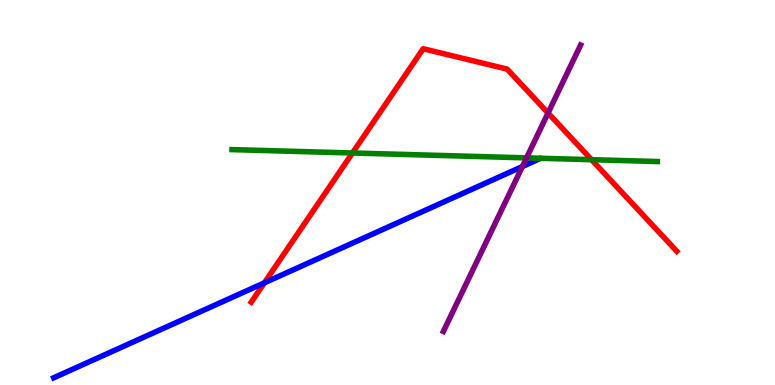[{'lines': ['blue', 'red'], 'intersections': [{'x': 3.41, 'y': 2.65}]}, {'lines': ['green', 'red'], 'intersections': [{'x': 4.55, 'y': 6.03}, {'x': 7.63, 'y': 5.85}]}, {'lines': ['purple', 'red'], 'intersections': [{'x': 7.07, 'y': 7.06}]}, {'lines': ['blue', 'green'], 'intersections': []}, {'lines': ['blue', 'purple'], 'intersections': [{'x': 6.74, 'y': 5.67}]}, {'lines': ['green', 'purple'], 'intersections': [{'x': 6.79, 'y': 5.9}]}]